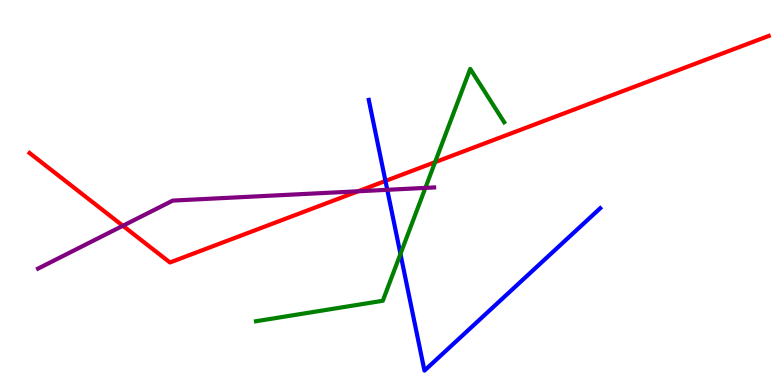[{'lines': ['blue', 'red'], 'intersections': [{'x': 4.97, 'y': 5.3}]}, {'lines': ['green', 'red'], 'intersections': [{'x': 5.61, 'y': 5.79}]}, {'lines': ['purple', 'red'], 'intersections': [{'x': 1.59, 'y': 4.14}, {'x': 4.62, 'y': 5.03}]}, {'lines': ['blue', 'green'], 'intersections': [{'x': 5.17, 'y': 3.4}]}, {'lines': ['blue', 'purple'], 'intersections': [{'x': 5.0, 'y': 5.07}]}, {'lines': ['green', 'purple'], 'intersections': [{'x': 5.49, 'y': 5.12}]}]